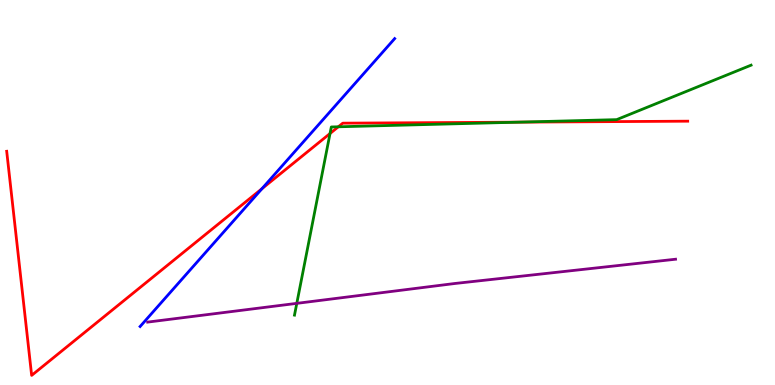[{'lines': ['blue', 'red'], 'intersections': [{'x': 3.38, 'y': 5.1}]}, {'lines': ['green', 'red'], 'intersections': [{'x': 4.26, 'y': 6.53}, {'x': 4.37, 'y': 6.71}, {'x': 6.7, 'y': 6.83}]}, {'lines': ['purple', 'red'], 'intersections': []}, {'lines': ['blue', 'green'], 'intersections': []}, {'lines': ['blue', 'purple'], 'intersections': []}, {'lines': ['green', 'purple'], 'intersections': [{'x': 3.83, 'y': 2.12}]}]